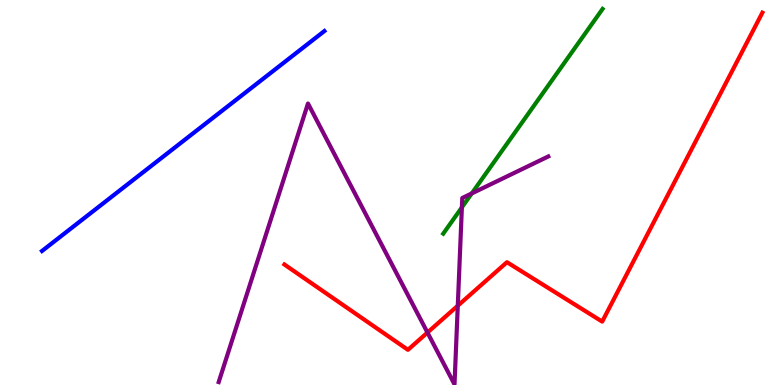[{'lines': ['blue', 'red'], 'intersections': []}, {'lines': ['green', 'red'], 'intersections': []}, {'lines': ['purple', 'red'], 'intersections': [{'x': 5.52, 'y': 1.36}, {'x': 5.91, 'y': 2.06}]}, {'lines': ['blue', 'green'], 'intersections': []}, {'lines': ['blue', 'purple'], 'intersections': []}, {'lines': ['green', 'purple'], 'intersections': [{'x': 5.96, 'y': 4.61}, {'x': 6.09, 'y': 4.98}]}]